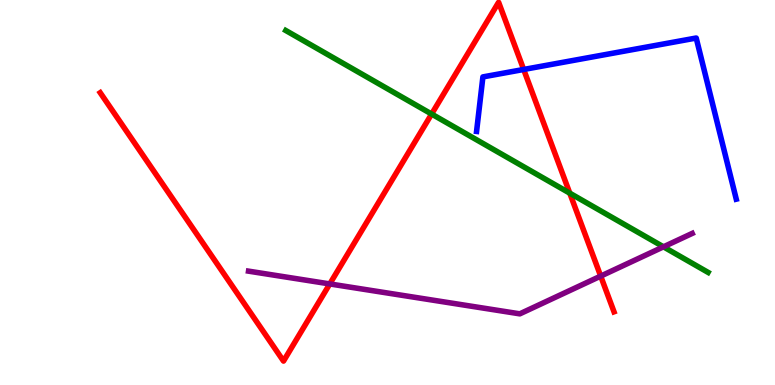[{'lines': ['blue', 'red'], 'intersections': [{'x': 6.76, 'y': 8.2}]}, {'lines': ['green', 'red'], 'intersections': [{'x': 5.57, 'y': 7.04}, {'x': 7.35, 'y': 4.98}]}, {'lines': ['purple', 'red'], 'intersections': [{'x': 4.26, 'y': 2.63}, {'x': 7.75, 'y': 2.83}]}, {'lines': ['blue', 'green'], 'intersections': []}, {'lines': ['blue', 'purple'], 'intersections': []}, {'lines': ['green', 'purple'], 'intersections': [{'x': 8.56, 'y': 3.59}]}]